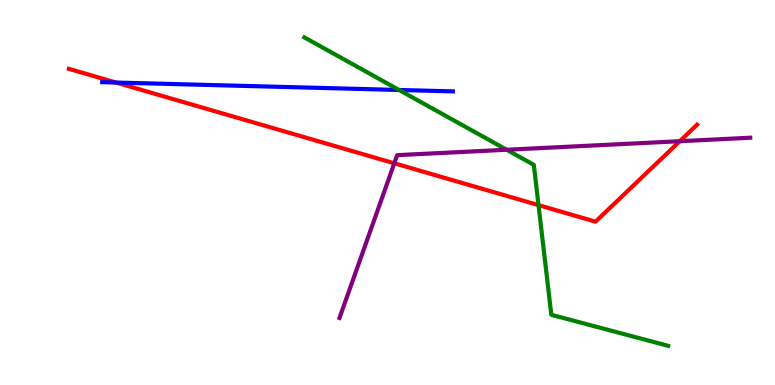[{'lines': ['blue', 'red'], 'intersections': [{'x': 1.5, 'y': 7.86}]}, {'lines': ['green', 'red'], 'intersections': [{'x': 6.95, 'y': 4.67}]}, {'lines': ['purple', 'red'], 'intersections': [{'x': 5.09, 'y': 5.76}, {'x': 8.77, 'y': 6.33}]}, {'lines': ['blue', 'green'], 'intersections': [{'x': 5.15, 'y': 7.66}]}, {'lines': ['blue', 'purple'], 'intersections': []}, {'lines': ['green', 'purple'], 'intersections': [{'x': 6.54, 'y': 6.11}]}]